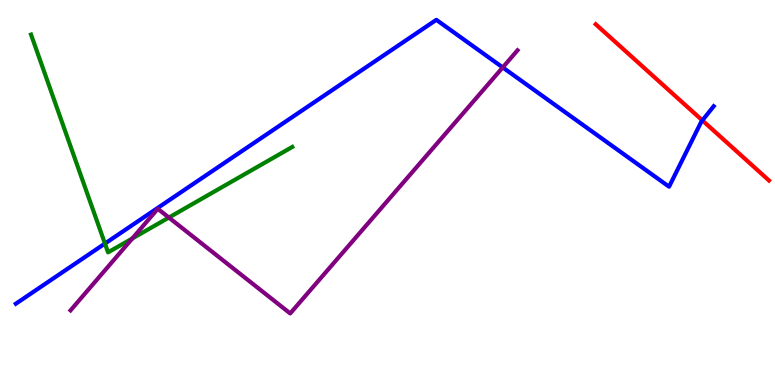[{'lines': ['blue', 'red'], 'intersections': [{'x': 9.06, 'y': 6.87}]}, {'lines': ['green', 'red'], 'intersections': []}, {'lines': ['purple', 'red'], 'intersections': []}, {'lines': ['blue', 'green'], 'intersections': [{'x': 1.35, 'y': 3.67}]}, {'lines': ['blue', 'purple'], 'intersections': [{'x': 6.49, 'y': 8.25}]}, {'lines': ['green', 'purple'], 'intersections': [{'x': 1.71, 'y': 3.81}, {'x': 2.18, 'y': 4.35}]}]